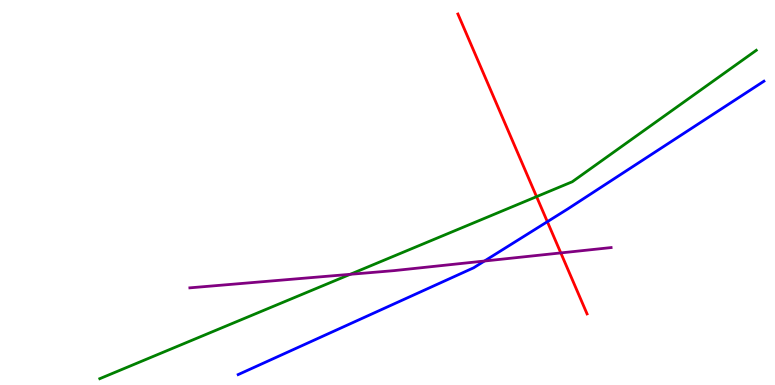[{'lines': ['blue', 'red'], 'intersections': [{'x': 7.06, 'y': 4.24}]}, {'lines': ['green', 'red'], 'intersections': [{'x': 6.92, 'y': 4.89}]}, {'lines': ['purple', 'red'], 'intersections': [{'x': 7.24, 'y': 3.43}]}, {'lines': ['blue', 'green'], 'intersections': []}, {'lines': ['blue', 'purple'], 'intersections': [{'x': 6.25, 'y': 3.22}]}, {'lines': ['green', 'purple'], 'intersections': [{'x': 4.52, 'y': 2.87}]}]